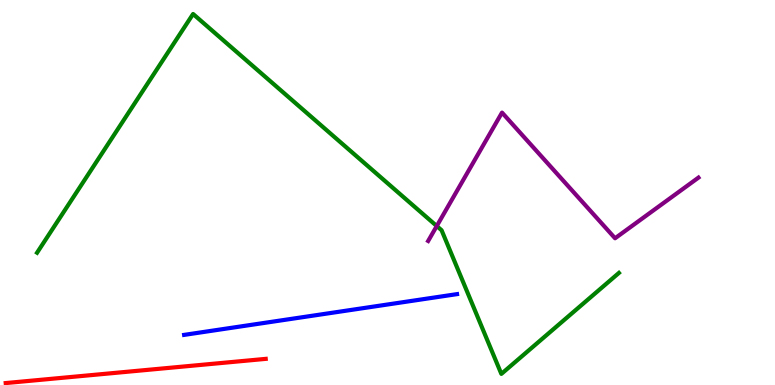[{'lines': ['blue', 'red'], 'intersections': []}, {'lines': ['green', 'red'], 'intersections': []}, {'lines': ['purple', 'red'], 'intersections': []}, {'lines': ['blue', 'green'], 'intersections': []}, {'lines': ['blue', 'purple'], 'intersections': []}, {'lines': ['green', 'purple'], 'intersections': [{'x': 5.64, 'y': 4.13}]}]